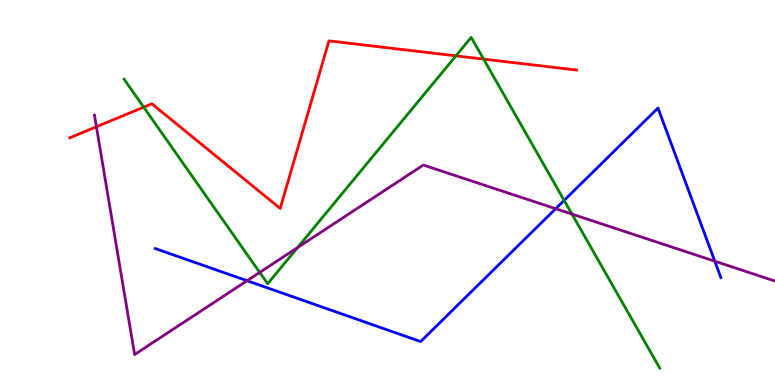[{'lines': ['blue', 'red'], 'intersections': []}, {'lines': ['green', 'red'], 'intersections': [{'x': 1.85, 'y': 7.22}, {'x': 5.88, 'y': 8.55}, {'x': 6.24, 'y': 8.46}]}, {'lines': ['purple', 'red'], 'intersections': [{'x': 1.24, 'y': 6.71}]}, {'lines': ['blue', 'green'], 'intersections': [{'x': 7.28, 'y': 4.8}]}, {'lines': ['blue', 'purple'], 'intersections': [{'x': 3.19, 'y': 2.71}, {'x': 7.17, 'y': 4.58}, {'x': 9.22, 'y': 3.22}]}, {'lines': ['green', 'purple'], 'intersections': [{'x': 3.35, 'y': 2.92}, {'x': 3.84, 'y': 3.57}, {'x': 7.38, 'y': 4.44}]}]